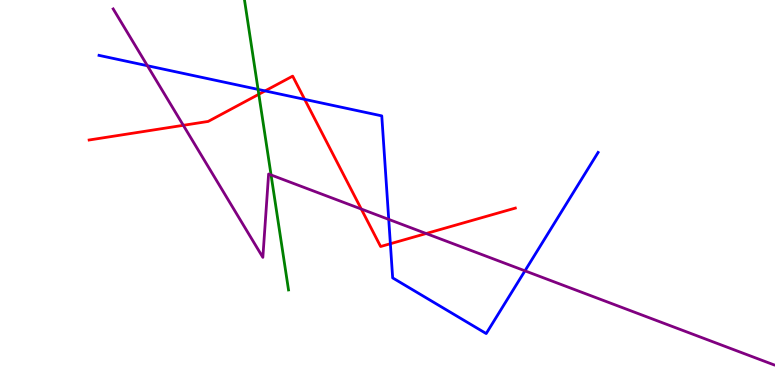[{'lines': ['blue', 'red'], 'intersections': [{'x': 3.42, 'y': 7.64}, {'x': 3.93, 'y': 7.42}, {'x': 5.04, 'y': 3.67}]}, {'lines': ['green', 'red'], 'intersections': [{'x': 3.34, 'y': 7.55}]}, {'lines': ['purple', 'red'], 'intersections': [{'x': 2.37, 'y': 6.75}, {'x': 4.66, 'y': 4.57}, {'x': 5.5, 'y': 3.93}]}, {'lines': ['blue', 'green'], 'intersections': [{'x': 3.33, 'y': 7.68}]}, {'lines': ['blue', 'purple'], 'intersections': [{'x': 1.9, 'y': 8.29}, {'x': 5.02, 'y': 4.3}, {'x': 6.77, 'y': 2.97}]}, {'lines': ['green', 'purple'], 'intersections': [{'x': 3.5, 'y': 5.46}]}]